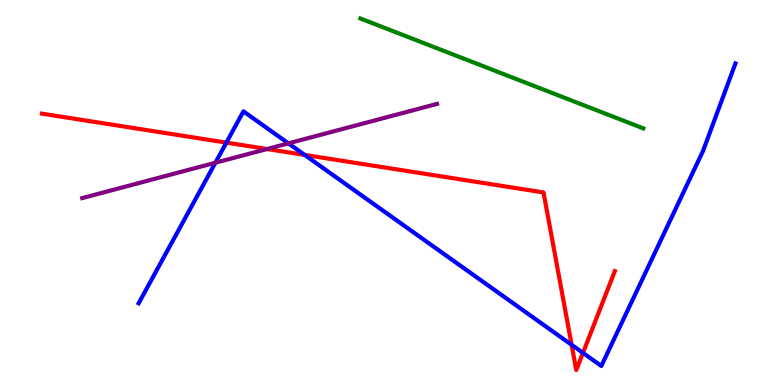[{'lines': ['blue', 'red'], 'intersections': [{'x': 2.92, 'y': 6.3}, {'x': 3.93, 'y': 5.98}, {'x': 7.38, 'y': 1.04}, {'x': 7.52, 'y': 0.834}]}, {'lines': ['green', 'red'], 'intersections': []}, {'lines': ['purple', 'red'], 'intersections': [{'x': 3.45, 'y': 6.13}]}, {'lines': ['blue', 'green'], 'intersections': []}, {'lines': ['blue', 'purple'], 'intersections': [{'x': 2.78, 'y': 5.77}, {'x': 3.72, 'y': 6.28}]}, {'lines': ['green', 'purple'], 'intersections': []}]